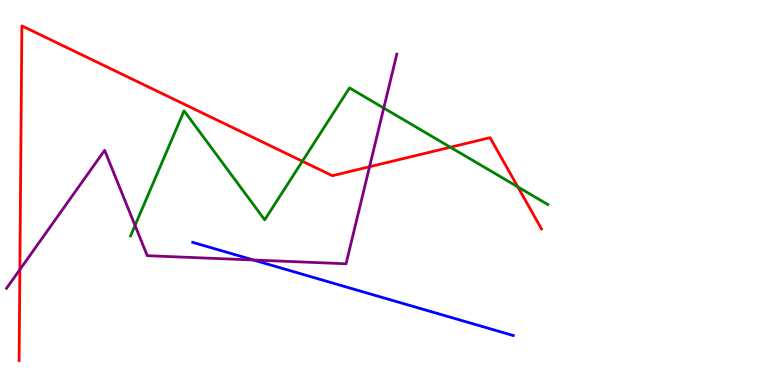[{'lines': ['blue', 'red'], 'intersections': []}, {'lines': ['green', 'red'], 'intersections': [{'x': 3.9, 'y': 5.81}, {'x': 5.81, 'y': 6.18}, {'x': 6.68, 'y': 5.15}]}, {'lines': ['purple', 'red'], 'intersections': [{'x': 0.256, 'y': 3.0}, {'x': 4.77, 'y': 5.67}]}, {'lines': ['blue', 'green'], 'intersections': []}, {'lines': ['blue', 'purple'], 'intersections': [{'x': 3.27, 'y': 3.25}]}, {'lines': ['green', 'purple'], 'intersections': [{'x': 1.74, 'y': 4.14}, {'x': 4.95, 'y': 7.19}]}]